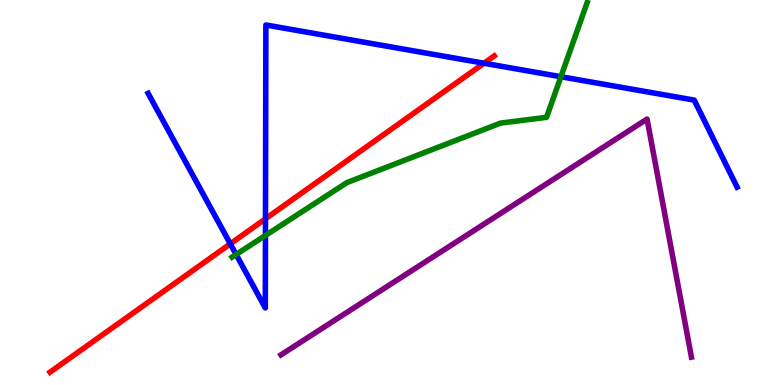[{'lines': ['blue', 'red'], 'intersections': [{'x': 2.97, 'y': 3.67}, {'x': 3.43, 'y': 4.32}, {'x': 6.24, 'y': 8.36}]}, {'lines': ['green', 'red'], 'intersections': []}, {'lines': ['purple', 'red'], 'intersections': []}, {'lines': ['blue', 'green'], 'intersections': [{'x': 3.05, 'y': 3.39}, {'x': 3.43, 'y': 3.88}, {'x': 7.24, 'y': 8.01}]}, {'lines': ['blue', 'purple'], 'intersections': []}, {'lines': ['green', 'purple'], 'intersections': []}]